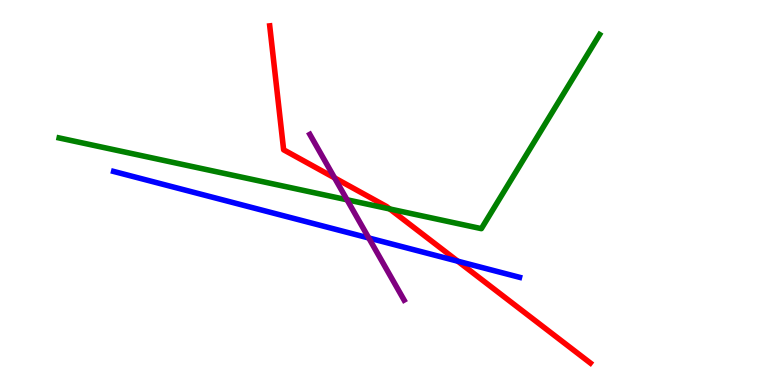[{'lines': ['blue', 'red'], 'intersections': [{'x': 5.91, 'y': 3.22}]}, {'lines': ['green', 'red'], 'intersections': [{'x': 5.03, 'y': 4.57}]}, {'lines': ['purple', 'red'], 'intersections': [{'x': 4.32, 'y': 5.38}]}, {'lines': ['blue', 'green'], 'intersections': []}, {'lines': ['blue', 'purple'], 'intersections': [{'x': 4.76, 'y': 3.82}]}, {'lines': ['green', 'purple'], 'intersections': [{'x': 4.48, 'y': 4.81}]}]